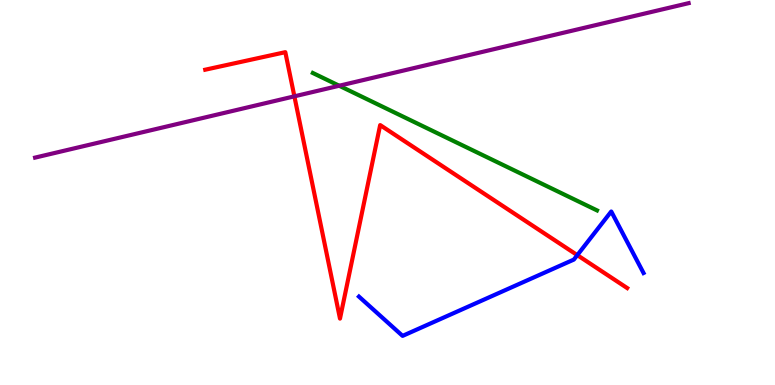[{'lines': ['blue', 'red'], 'intersections': [{'x': 7.45, 'y': 3.37}]}, {'lines': ['green', 'red'], 'intersections': []}, {'lines': ['purple', 'red'], 'intersections': [{'x': 3.8, 'y': 7.5}]}, {'lines': ['blue', 'green'], 'intersections': []}, {'lines': ['blue', 'purple'], 'intersections': []}, {'lines': ['green', 'purple'], 'intersections': [{'x': 4.38, 'y': 7.77}]}]